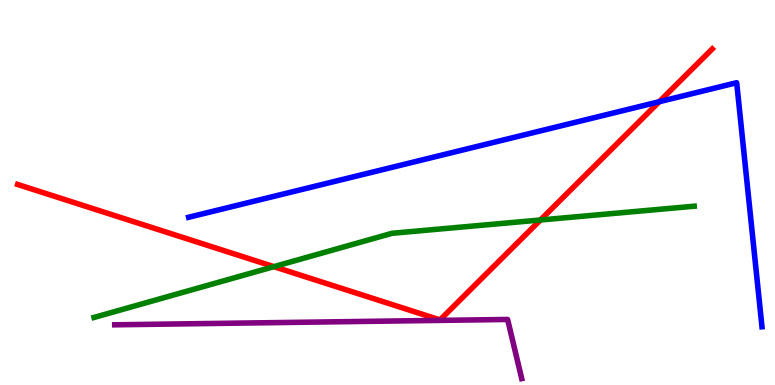[{'lines': ['blue', 'red'], 'intersections': [{'x': 8.51, 'y': 7.36}]}, {'lines': ['green', 'red'], 'intersections': [{'x': 3.53, 'y': 3.07}, {'x': 6.97, 'y': 4.29}]}, {'lines': ['purple', 'red'], 'intersections': []}, {'lines': ['blue', 'green'], 'intersections': []}, {'lines': ['blue', 'purple'], 'intersections': []}, {'lines': ['green', 'purple'], 'intersections': []}]